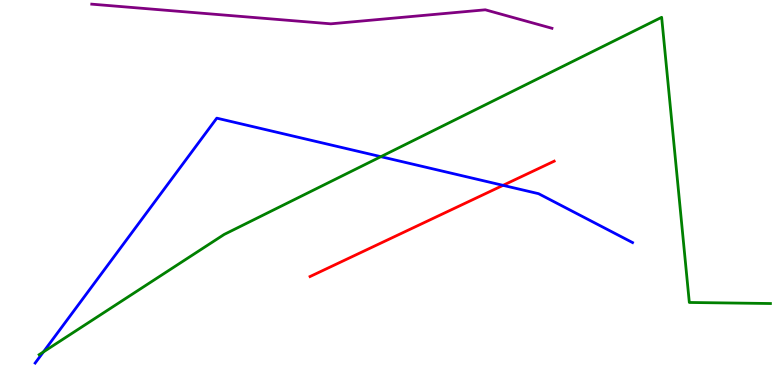[{'lines': ['blue', 'red'], 'intersections': [{'x': 6.49, 'y': 5.19}]}, {'lines': ['green', 'red'], 'intersections': []}, {'lines': ['purple', 'red'], 'intersections': []}, {'lines': ['blue', 'green'], 'intersections': [{'x': 0.56, 'y': 0.859}, {'x': 4.91, 'y': 5.93}]}, {'lines': ['blue', 'purple'], 'intersections': []}, {'lines': ['green', 'purple'], 'intersections': []}]